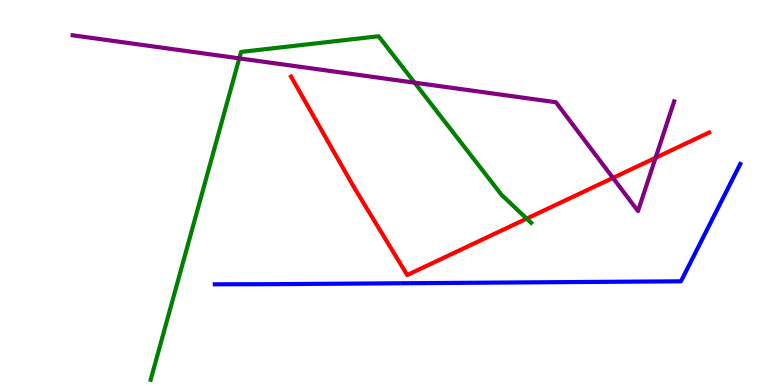[{'lines': ['blue', 'red'], 'intersections': []}, {'lines': ['green', 'red'], 'intersections': [{'x': 6.8, 'y': 4.32}]}, {'lines': ['purple', 'red'], 'intersections': [{'x': 7.91, 'y': 5.38}, {'x': 8.46, 'y': 5.9}]}, {'lines': ['blue', 'green'], 'intersections': []}, {'lines': ['blue', 'purple'], 'intersections': []}, {'lines': ['green', 'purple'], 'intersections': [{'x': 3.09, 'y': 8.48}, {'x': 5.35, 'y': 7.85}]}]